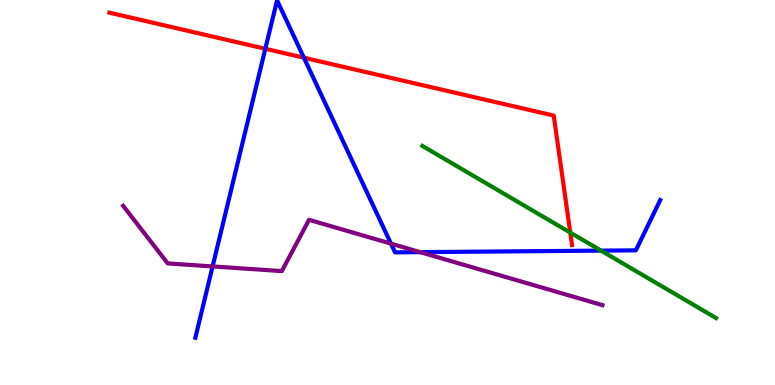[{'lines': ['blue', 'red'], 'intersections': [{'x': 3.42, 'y': 8.73}, {'x': 3.92, 'y': 8.5}]}, {'lines': ['green', 'red'], 'intersections': [{'x': 7.36, 'y': 3.96}]}, {'lines': ['purple', 'red'], 'intersections': []}, {'lines': ['blue', 'green'], 'intersections': [{'x': 7.76, 'y': 3.49}]}, {'lines': ['blue', 'purple'], 'intersections': [{'x': 2.74, 'y': 3.08}, {'x': 5.04, 'y': 3.67}, {'x': 5.42, 'y': 3.45}]}, {'lines': ['green', 'purple'], 'intersections': []}]